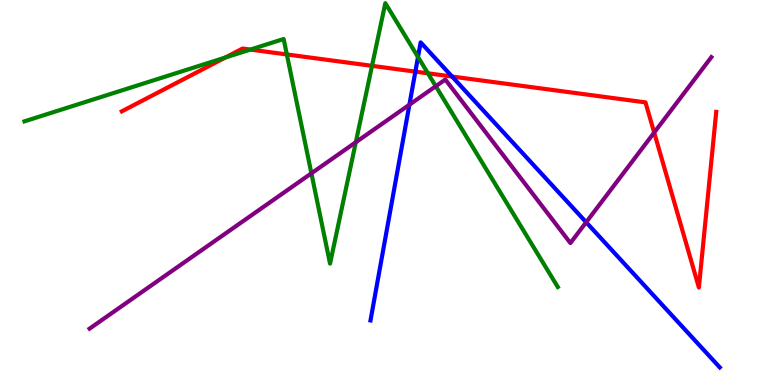[{'lines': ['blue', 'red'], 'intersections': [{'x': 5.36, 'y': 8.14}, {'x': 5.83, 'y': 8.01}]}, {'lines': ['green', 'red'], 'intersections': [{'x': 2.91, 'y': 8.5}, {'x': 3.23, 'y': 8.71}, {'x': 3.7, 'y': 8.59}, {'x': 4.8, 'y': 8.29}, {'x': 5.52, 'y': 8.1}]}, {'lines': ['purple', 'red'], 'intersections': [{'x': 8.44, 'y': 6.56}]}, {'lines': ['blue', 'green'], 'intersections': [{'x': 5.39, 'y': 8.52}]}, {'lines': ['blue', 'purple'], 'intersections': [{'x': 5.28, 'y': 7.28}, {'x': 7.56, 'y': 4.23}]}, {'lines': ['green', 'purple'], 'intersections': [{'x': 4.02, 'y': 5.5}, {'x': 4.59, 'y': 6.31}, {'x': 5.62, 'y': 7.76}]}]